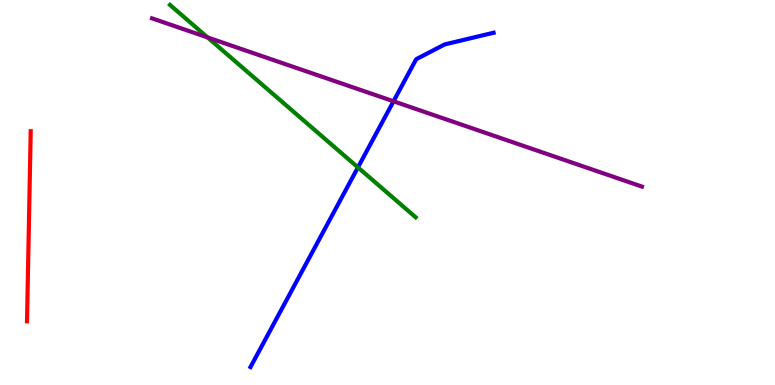[{'lines': ['blue', 'red'], 'intersections': []}, {'lines': ['green', 'red'], 'intersections': []}, {'lines': ['purple', 'red'], 'intersections': []}, {'lines': ['blue', 'green'], 'intersections': [{'x': 4.62, 'y': 5.65}]}, {'lines': ['blue', 'purple'], 'intersections': [{'x': 5.08, 'y': 7.37}]}, {'lines': ['green', 'purple'], 'intersections': [{'x': 2.68, 'y': 9.03}]}]